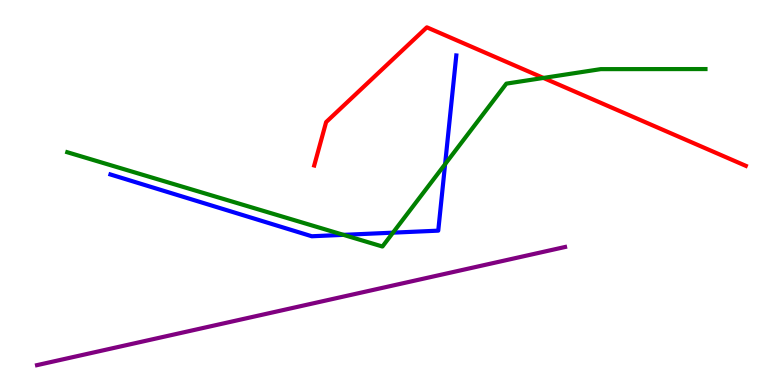[{'lines': ['blue', 'red'], 'intersections': []}, {'lines': ['green', 'red'], 'intersections': [{'x': 7.01, 'y': 7.98}]}, {'lines': ['purple', 'red'], 'intersections': []}, {'lines': ['blue', 'green'], 'intersections': [{'x': 4.43, 'y': 3.9}, {'x': 5.07, 'y': 3.96}, {'x': 5.74, 'y': 5.74}]}, {'lines': ['blue', 'purple'], 'intersections': []}, {'lines': ['green', 'purple'], 'intersections': []}]